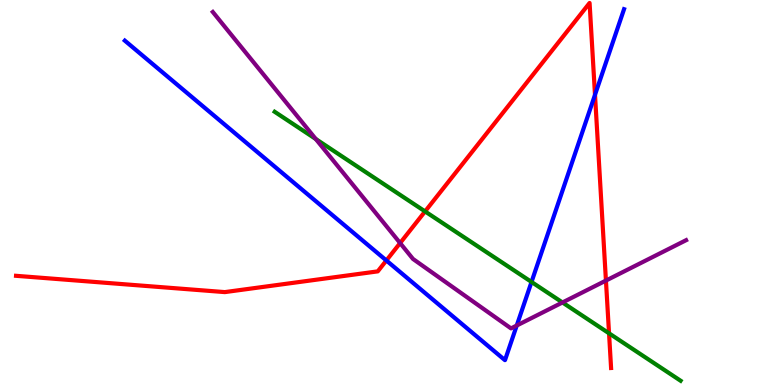[{'lines': ['blue', 'red'], 'intersections': [{'x': 4.99, 'y': 3.23}, {'x': 7.68, 'y': 7.54}]}, {'lines': ['green', 'red'], 'intersections': [{'x': 5.48, 'y': 4.51}, {'x': 7.86, 'y': 1.34}]}, {'lines': ['purple', 'red'], 'intersections': [{'x': 5.16, 'y': 3.69}, {'x': 7.82, 'y': 2.71}]}, {'lines': ['blue', 'green'], 'intersections': [{'x': 6.86, 'y': 2.68}]}, {'lines': ['blue', 'purple'], 'intersections': [{'x': 6.67, 'y': 1.55}]}, {'lines': ['green', 'purple'], 'intersections': [{'x': 4.07, 'y': 6.39}, {'x': 7.26, 'y': 2.14}]}]